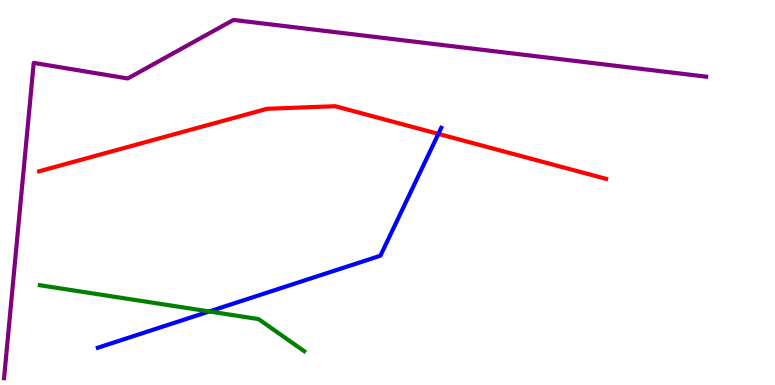[{'lines': ['blue', 'red'], 'intersections': [{'x': 5.66, 'y': 6.52}]}, {'lines': ['green', 'red'], 'intersections': []}, {'lines': ['purple', 'red'], 'intersections': []}, {'lines': ['blue', 'green'], 'intersections': [{'x': 2.7, 'y': 1.91}]}, {'lines': ['blue', 'purple'], 'intersections': []}, {'lines': ['green', 'purple'], 'intersections': []}]